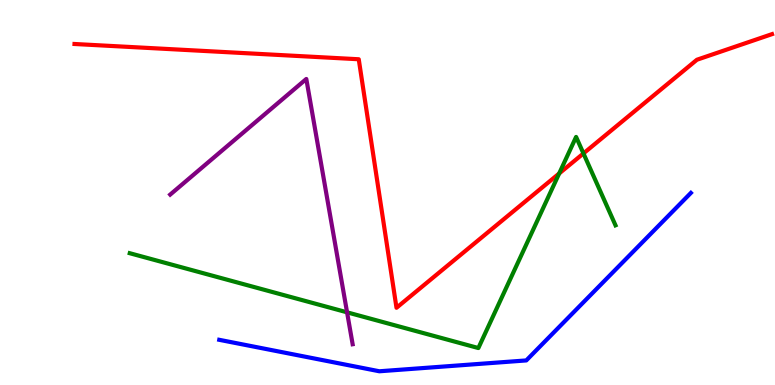[{'lines': ['blue', 'red'], 'intersections': []}, {'lines': ['green', 'red'], 'intersections': [{'x': 7.22, 'y': 5.49}, {'x': 7.53, 'y': 6.01}]}, {'lines': ['purple', 'red'], 'intersections': []}, {'lines': ['blue', 'green'], 'intersections': []}, {'lines': ['blue', 'purple'], 'intersections': []}, {'lines': ['green', 'purple'], 'intersections': [{'x': 4.48, 'y': 1.89}]}]